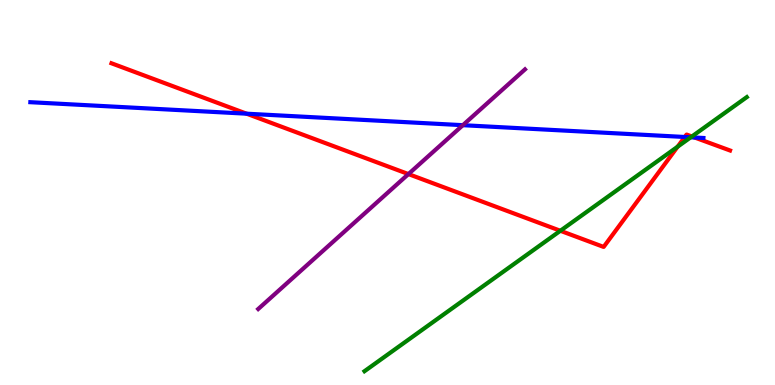[{'lines': ['blue', 'red'], 'intersections': [{'x': 3.18, 'y': 7.05}, {'x': 8.84, 'y': 6.44}, {'x': 8.96, 'y': 6.43}]}, {'lines': ['green', 'red'], 'intersections': [{'x': 7.23, 'y': 4.01}, {'x': 8.74, 'y': 6.19}, {'x': 8.93, 'y': 6.45}]}, {'lines': ['purple', 'red'], 'intersections': [{'x': 5.27, 'y': 5.48}]}, {'lines': ['blue', 'green'], 'intersections': [{'x': 8.91, 'y': 6.43}]}, {'lines': ['blue', 'purple'], 'intersections': [{'x': 5.97, 'y': 6.75}]}, {'lines': ['green', 'purple'], 'intersections': []}]